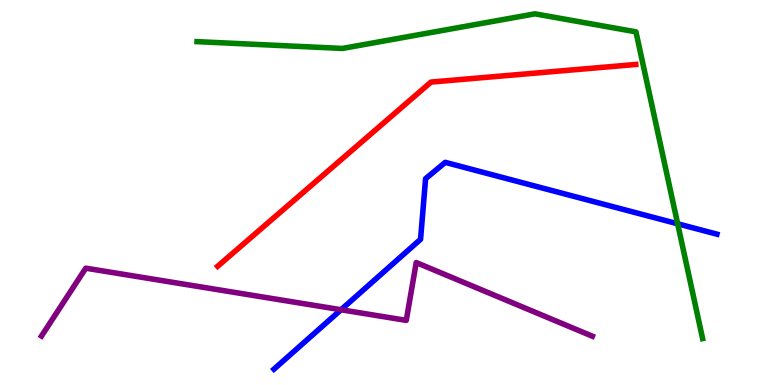[{'lines': ['blue', 'red'], 'intersections': []}, {'lines': ['green', 'red'], 'intersections': []}, {'lines': ['purple', 'red'], 'intersections': []}, {'lines': ['blue', 'green'], 'intersections': [{'x': 8.74, 'y': 4.19}]}, {'lines': ['blue', 'purple'], 'intersections': [{'x': 4.4, 'y': 1.95}]}, {'lines': ['green', 'purple'], 'intersections': []}]